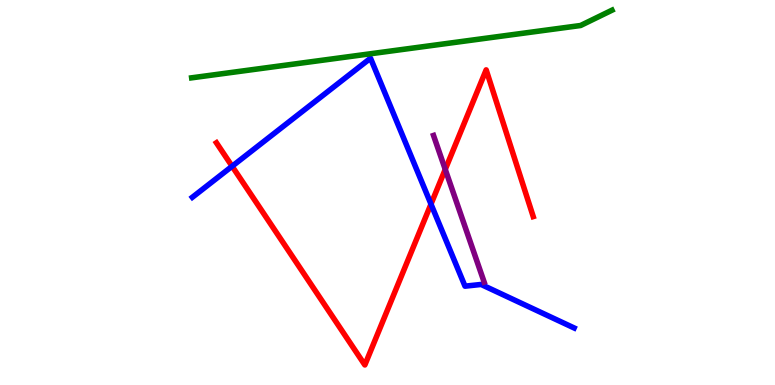[{'lines': ['blue', 'red'], 'intersections': [{'x': 2.99, 'y': 5.68}, {'x': 5.56, 'y': 4.7}]}, {'lines': ['green', 'red'], 'intersections': []}, {'lines': ['purple', 'red'], 'intersections': [{'x': 5.75, 'y': 5.6}]}, {'lines': ['blue', 'green'], 'intersections': []}, {'lines': ['blue', 'purple'], 'intersections': []}, {'lines': ['green', 'purple'], 'intersections': []}]